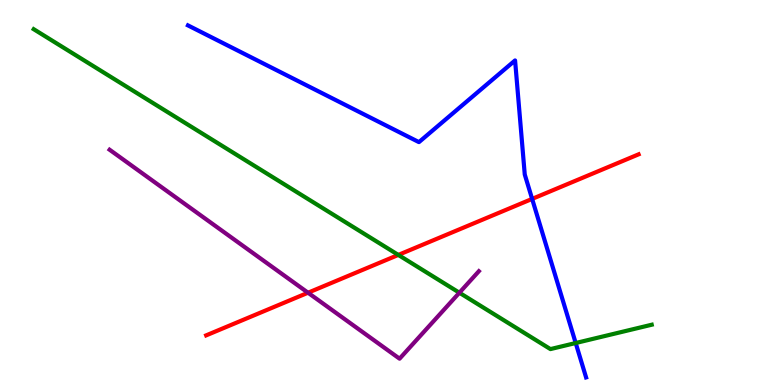[{'lines': ['blue', 'red'], 'intersections': [{'x': 6.87, 'y': 4.83}]}, {'lines': ['green', 'red'], 'intersections': [{'x': 5.14, 'y': 3.38}]}, {'lines': ['purple', 'red'], 'intersections': [{'x': 3.97, 'y': 2.4}]}, {'lines': ['blue', 'green'], 'intersections': [{'x': 7.43, 'y': 1.09}]}, {'lines': ['blue', 'purple'], 'intersections': []}, {'lines': ['green', 'purple'], 'intersections': [{'x': 5.93, 'y': 2.4}]}]